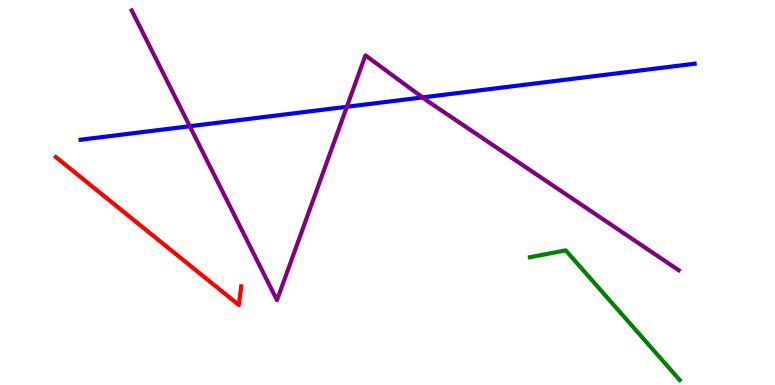[{'lines': ['blue', 'red'], 'intersections': []}, {'lines': ['green', 'red'], 'intersections': []}, {'lines': ['purple', 'red'], 'intersections': []}, {'lines': ['blue', 'green'], 'intersections': []}, {'lines': ['blue', 'purple'], 'intersections': [{'x': 2.45, 'y': 6.72}, {'x': 4.48, 'y': 7.23}, {'x': 5.45, 'y': 7.47}]}, {'lines': ['green', 'purple'], 'intersections': []}]